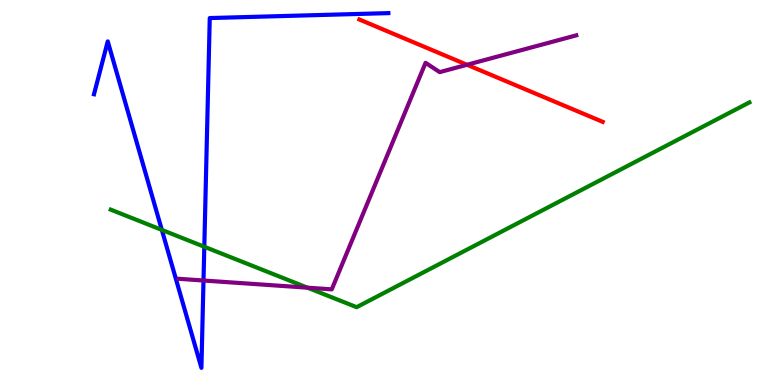[{'lines': ['blue', 'red'], 'intersections': []}, {'lines': ['green', 'red'], 'intersections': []}, {'lines': ['purple', 'red'], 'intersections': [{'x': 6.03, 'y': 8.32}]}, {'lines': ['blue', 'green'], 'intersections': [{'x': 2.09, 'y': 4.03}, {'x': 2.64, 'y': 3.59}]}, {'lines': ['blue', 'purple'], 'intersections': [{'x': 2.63, 'y': 2.71}]}, {'lines': ['green', 'purple'], 'intersections': [{'x': 3.97, 'y': 2.53}]}]